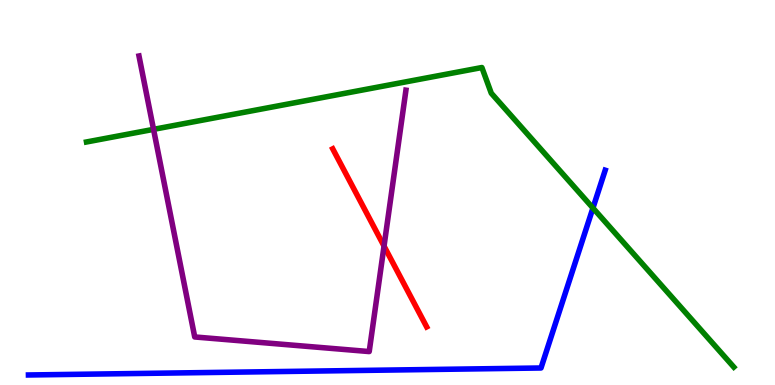[{'lines': ['blue', 'red'], 'intersections': []}, {'lines': ['green', 'red'], 'intersections': []}, {'lines': ['purple', 'red'], 'intersections': [{'x': 4.96, 'y': 3.61}]}, {'lines': ['blue', 'green'], 'intersections': [{'x': 7.65, 'y': 4.6}]}, {'lines': ['blue', 'purple'], 'intersections': []}, {'lines': ['green', 'purple'], 'intersections': [{'x': 1.98, 'y': 6.64}]}]